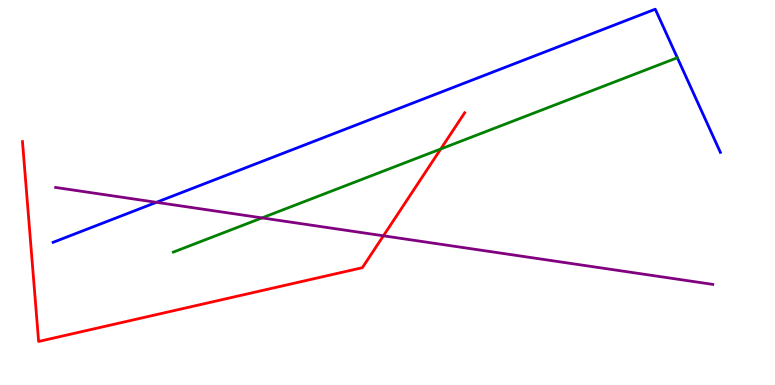[{'lines': ['blue', 'red'], 'intersections': []}, {'lines': ['green', 'red'], 'intersections': [{'x': 5.69, 'y': 6.13}]}, {'lines': ['purple', 'red'], 'intersections': [{'x': 4.95, 'y': 3.88}]}, {'lines': ['blue', 'green'], 'intersections': []}, {'lines': ['blue', 'purple'], 'intersections': [{'x': 2.02, 'y': 4.74}]}, {'lines': ['green', 'purple'], 'intersections': [{'x': 3.38, 'y': 4.34}]}]